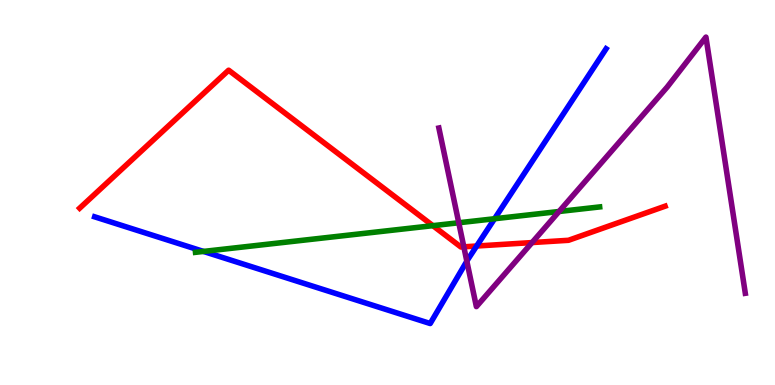[{'lines': ['blue', 'red'], 'intersections': [{'x': 6.15, 'y': 3.61}]}, {'lines': ['green', 'red'], 'intersections': [{'x': 5.59, 'y': 4.14}]}, {'lines': ['purple', 'red'], 'intersections': [{'x': 5.98, 'y': 3.59}, {'x': 6.87, 'y': 3.7}]}, {'lines': ['blue', 'green'], 'intersections': [{'x': 2.63, 'y': 3.47}, {'x': 6.38, 'y': 4.32}]}, {'lines': ['blue', 'purple'], 'intersections': [{'x': 6.02, 'y': 3.22}]}, {'lines': ['green', 'purple'], 'intersections': [{'x': 5.92, 'y': 4.21}, {'x': 7.21, 'y': 4.51}]}]